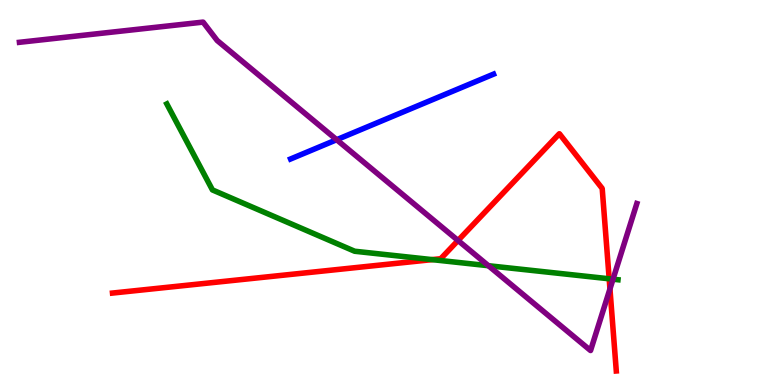[{'lines': ['blue', 'red'], 'intersections': []}, {'lines': ['green', 'red'], 'intersections': [{'x': 5.58, 'y': 3.26}, {'x': 7.86, 'y': 2.76}]}, {'lines': ['purple', 'red'], 'intersections': [{'x': 5.91, 'y': 3.75}, {'x': 7.87, 'y': 2.5}]}, {'lines': ['blue', 'green'], 'intersections': []}, {'lines': ['blue', 'purple'], 'intersections': [{'x': 4.34, 'y': 6.37}]}, {'lines': ['green', 'purple'], 'intersections': [{'x': 6.3, 'y': 3.1}, {'x': 7.91, 'y': 2.75}]}]